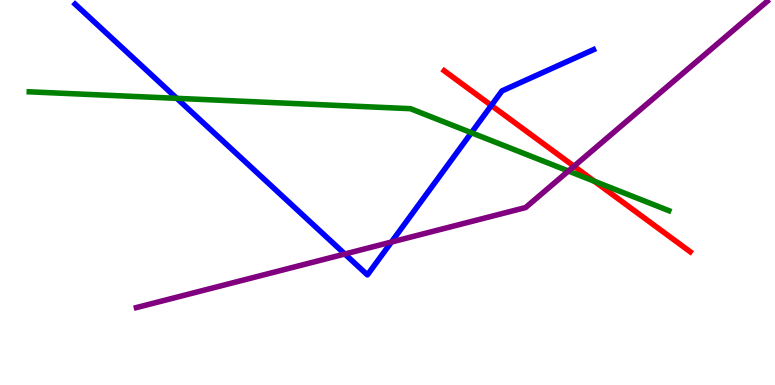[{'lines': ['blue', 'red'], 'intersections': [{'x': 6.34, 'y': 7.26}]}, {'lines': ['green', 'red'], 'intersections': [{'x': 7.67, 'y': 5.29}]}, {'lines': ['purple', 'red'], 'intersections': [{'x': 7.41, 'y': 5.68}]}, {'lines': ['blue', 'green'], 'intersections': [{'x': 2.28, 'y': 7.45}, {'x': 6.08, 'y': 6.55}]}, {'lines': ['blue', 'purple'], 'intersections': [{'x': 4.45, 'y': 3.4}, {'x': 5.05, 'y': 3.71}]}, {'lines': ['green', 'purple'], 'intersections': [{'x': 7.33, 'y': 5.56}]}]